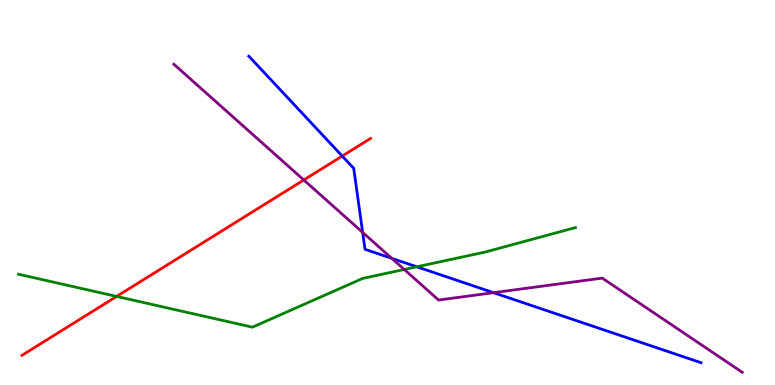[{'lines': ['blue', 'red'], 'intersections': [{'x': 4.42, 'y': 5.95}]}, {'lines': ['green', 'red'], 'intersections': [{'x': 1.5, 'y': 2.3}]}, {'lines': ['purple', 'red'], 'intersections': [{'x': 3.92, 'y': 5.33}]}, {'lines': ['blue', 'green'], 'intersections': [{'x': 5.38, 'y': 3.07}]}, {'lines': ['blue', 'purple'], 'intersections': [{'x': 4.68, 'y': 3.96}, {'x': 5.05, 'y': 3.29}, {'x': 6.37, 'y': 2.4}]}, {'lines': ['green', 'purple'], 'intersections': [{'x': 5.22, 'y': 3.0}]}]